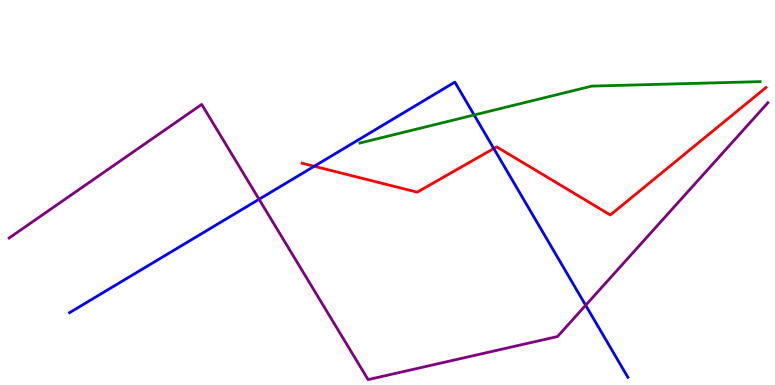[{'lines': ['blue', 'red'], 'intersections': [{'x': 4.05, 'y': 5.68}, {'x': 6.37, 'y': 6.14}]}, {'lines': ['green', 'red'], 'intersections': []}, {'lines': ['purple', 'red'], 'intersections': []}, {'lines': ['blue', 'green'], 'intersections': [{'x': 6.12, 'y': 7.01}]}, {'lines': ['blue', 'purple'], 'intersections': [{'x': 3.34, 'y': 4.82}, {'x': 7.56, 'y': 2.07}]}, {'lines': ['green', 'purple'], 'intersections': []}]